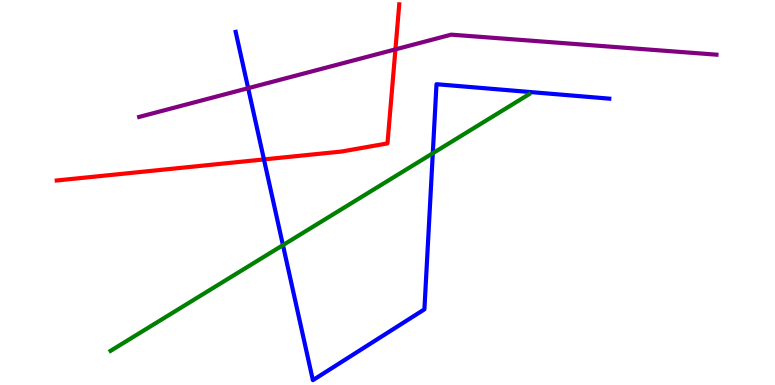[{'lines': ['blue', 'red'], 'intersections': [{'x': 3.41, 'y': 5.86}]}, {'lines': ['green', 'red'], 'intersections': []}, {'lines': ['purple', 'red'], 'intersections': [{'x': 5.1, 'y': 8.72}]}, {'lines': ['blue', 'green'], 'intersections': [{'x': 3.65, 'y': 3.63}, {'x': 5.58, 'y': 6.02}]}, {'lines': ['blue', 'purple'], 'intersections': [{'x': 3.2, 'y': 7.71}]}, {'lines': ['green', 'purple'], 'intersections': []}]